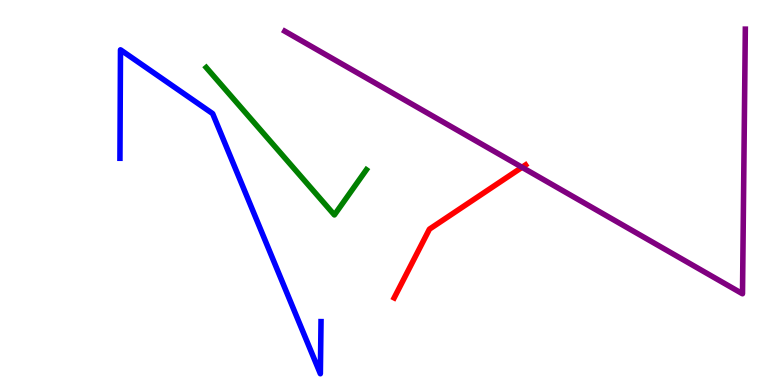[{'lines': ['blue', 'red'], 'intersections': []}, {'lines': ['green', 'red'], 'intersections': []}, {'lines': ['purple', 'red'], 'intersections': [{'x': 6.74, 'y': 5.65}]}, {'lines': ['blue', 'green'], 'intersections': []}, {'lines': ['blue', 'purple'], 'intersections': []}, {'lines': ['green', 'purple'], 'intersections': []}]